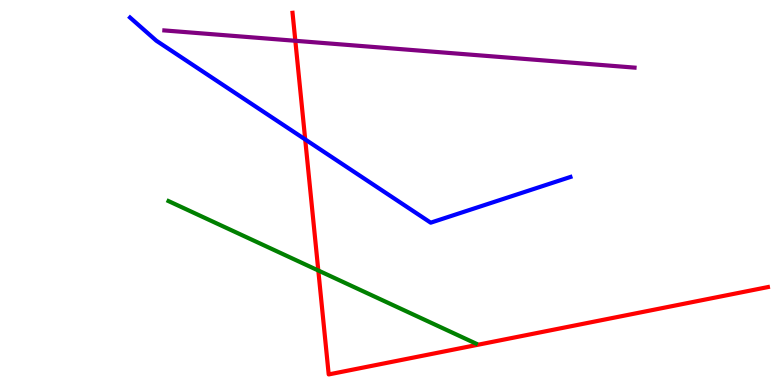[{'lines': ['blue', 'red'], 'intersections': [{'x': 3.94, 'y': 6.38}]}, {'lines': ['green', 'red'], 'intersections': [{'x': 4.11, 'y': 2.97}]}, {'lines': ['purple', 'red'], 'intersections': [{'x': 3.81, 'y': 8.94}]}, {'lines': ['blue', 'green'], 'intersections': []}, {'lines': ['blue', 'purple'], 'intersections': []}, {'lines': ['green', 'purple'], 'intersections': []}]